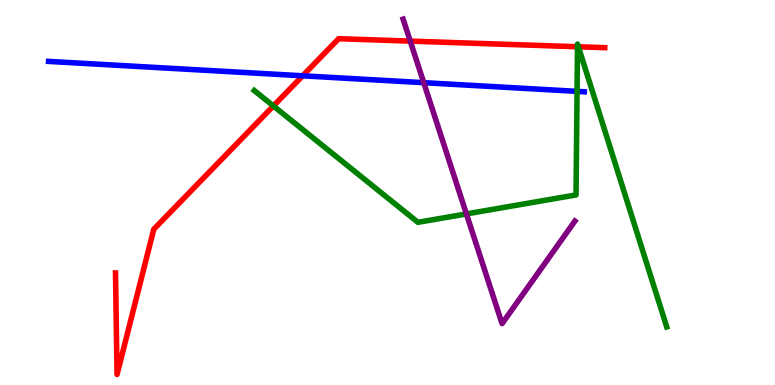[{'lines': ['blue', 'red'], 'intersections': [{'x': 3.91, 'y': 8.03}]}, {'lines': ['green', 'red'], 'intersections': [{'x': 3.53, 'y': 7.25}, {'x': 7.45, 'y': 8.79}, {'x': 7.46, 'y': 8.79}]}, {'lines': ['purple', 'red'], 'intersections': [{'x': 5.29, 'y': 8.93}]}, {'lines': ['blue', 'green'], 'intersections': [{'x': 7.45, 'y': 7.63}]}, {'lines': ['blue', 'purple'], 'intersections': [{'x': 5.47, 'y': 7.85}]}, {'lines': ['green', 'purple'], 'intersections': [{'x': 6.02, 'y': 4.44}]}]